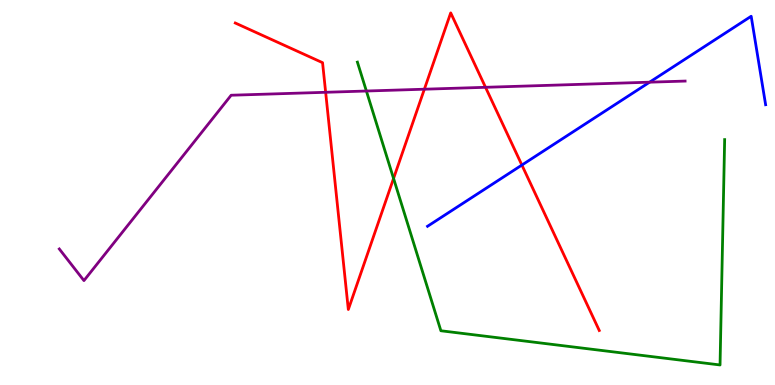[{'lines': ['blue', 'red'], 'intersections': [{'x': 6.73, 'y': 5.71}]}, {'lines': ['green', 'red'], 'intersections': [{'x': 5.08, 'y': 5.36}]}, {'lines': ['purple', 'red'], 'intersections': [{'x': 4.2, 'y': 7.6}, {'x': 5.48, 'y': 7.68}, {'x': 6.26, 'y': 7.73}]}, {'lines': ['blue', 'green'], 'intersections': []}, {'lines': ['blue', 'purple'], 'intersections': [{'x': 8.38, 'y': 7.87}]}, {'lines': ['green', 'purple'], 'intersections': [{'x': 4.73, 'y': 7.64}]}]